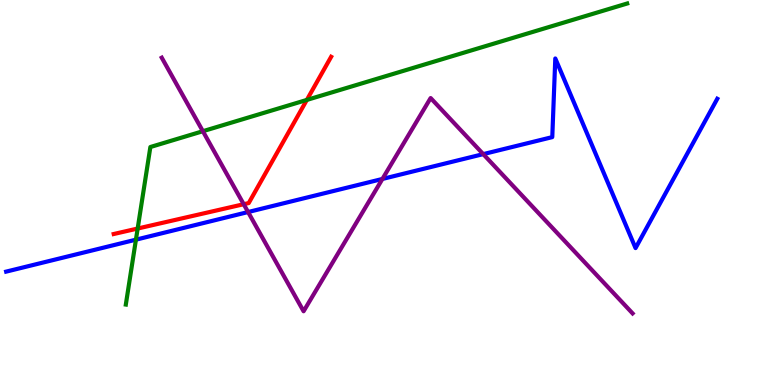[{'lines': ['blue', 'red'], 'intersections': []}, {'lines': ['green', 'red'], 'intersections': [{'x': 1.78, 'y': 4.06}, {'x': 3.96, 'y': 7.4}]}, {'lines': ['purple', 'red'], 'intersections': [{'x': 3.14, 'y': 4.7}]}, {'lines': ['blue', 'green'], 'intersections': [{'x': 1.75, 'y': 3.78}]}, {'lines': ['blue', 'purple'], 'intersections': [{'x': 3.2, 'y': 4.49}, {'x': 4.93, 'y': 5.35}, {'x': 6.24, 'y': 6.0}]}, {'lines': ['green', 'purple'], 'intersections': [{'x': 2.62, 'y': 6.59}]}]